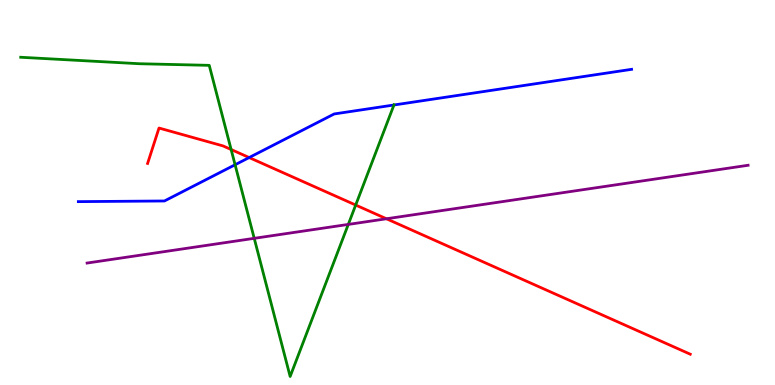[{'lines': ['blue', 'red'], 'intersections': [{'x': 3.21, 'y': 5.91}]}, {'lines': ['green', 'red'], 'intersections': [{'x': 2.98, 'y': 6.12}, {'x': 4.59, 'y': 4.67}]}, {'lines': ['purple', 'red'], 'intersections': [{'x': 4.99, 'y': 4.32}]}, {'lines': ['blue', 'green'], 'intersections': [{'x': 3.03, 'y': 5.72}, {'x': 5.08, 'y': 7.27}]}, {'lines': ['blue', 'purple'], 'intersections': []}, {'lines': ['green', 'purple'], 'intersections': [{'x': 3.28, 'y': 3.81}, {'x': 4.49, 'y': 4.17}]}]